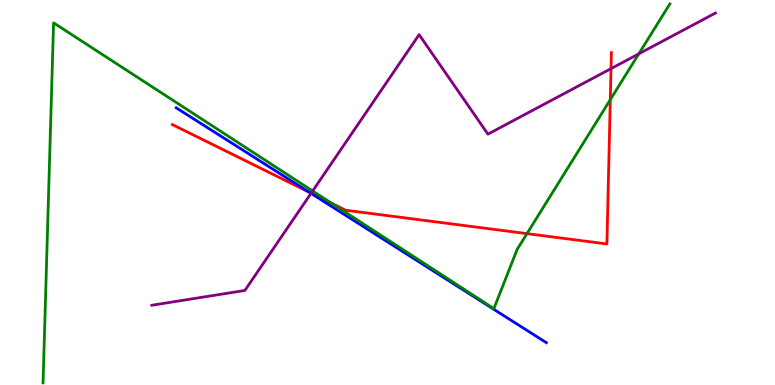[{'lines': ['blue', 'red'], 'intersections': [{'x': 3.99, 'y': 5.01}]}, {'lines': ['green', 'red'], 'intersections': [{'x': 4.28, 'y': 4.72}, {'x': 6.8, 'y': 3.93}, {'x': 7.87, 'y': 7.41}]}, {'lines': ['purple', 'red'], 'intersections': [{'x': 4.01, 'y': 4.98}, {'x': 7.88, 'y': 8.22}]}, {'lines': ['blue', 'green'], 'intersections': []}, {'lines': ['blue', 'purple'], 'intersections': [{'x': 4.01, 'y': 4.98}]}, {'lines': ['green', 'purple'], 'intersections': [{'x': 4.03, 'y': 5.04}, {'x': 8.24, 'y': 8.6}]}]